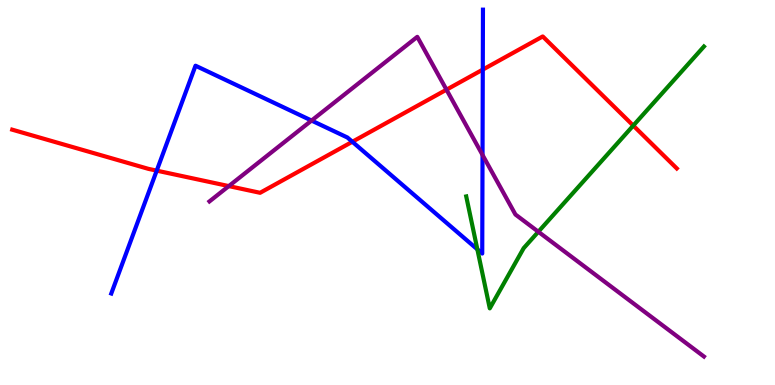[{'lines': ['blue', 'red'], 'intersections': [{'x': 2.02, 'y': 5.57}, {'x': 4.55, 'y': 6.32}, {'x': 6.23, 'y': 8.19}]}, {'lines': ['green', 'red'], 'intersections': [{'x': 8.17, 'y': 6.74}]}, {'lines': ['purple', 'red'], 'intersections': [{'x': 2.95, 'y': 5.17}, {'x': 5.76, 'y': 7.67}]}, {'lines': ['blue', 'green'], 'intersections': [{'x': 6.16, 'y': 3.52}]}, {'lines': ['blue', 'purple'], 'intersections': [{'x': 4.02, 'y': 6.87}, {'x': 6.23, 'y': 5.98}]}, {'lines': ['green', 'purple'], 'intersections': [{'x': 6.95, 'y': 3.98}]}]